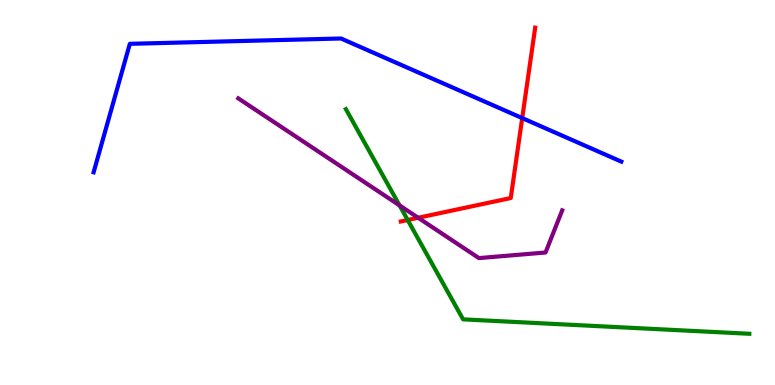[{'lines': ['blue', 'red'], 'intersections': [{'x': 6.74, 'y': 6.93}]}, {'lines': ['green', 'red'], 'intersections': [{'x': 5.26, 'y': 4.29}]}, {'lines': ['purple', 'red'], 'intersections': [{'x': 5.4, 'y': 4.34}]}, {'lines': ['blue', 'green'], 'intersections': []}, {'lines': ['blue', 'purple'], 'intersections': []}, {'lines': ['green', 'purple'], 'intersections': [{'x': 5.16, 'y': 4.66}]}]